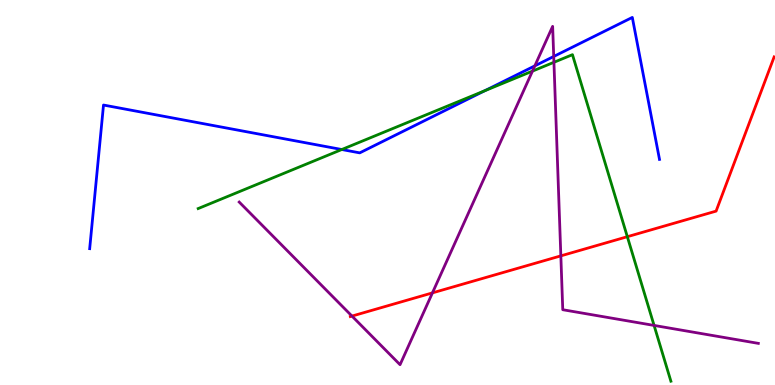[{'lines': ['blue', 'red'], 'intersections': []}, {'lines': ['green', 'red'], 'intersections': [{'x': 8.09, 'y': 3.85}]}, {'lines': ['purple', 'red'], 'intersections': [{'x': 4.54, 'y': 1.79}, {'x': 5.58, 'y': 2.39}, {'x': 7.24, 'y': 3.35}]}, {'lines': ['blue', 'green'], 'intersections': [{'x': 4.41, 'y': 6.12}, {'x': 6.26, 'y': 7.64}]}, {'lines': ['blue', 'purple'], 'intersections': [{'x': 6.9, 'y': 8.29}, {'x': 7.14, 'y': 8.53}]}, {'lines': ['green', 'purple'], 'intersections': [{'x': 6.87, 'y': 8.15}, {'x': 7.15, 'y': 8.38}, {'x': 8.44, 'y': 1.55}]}]